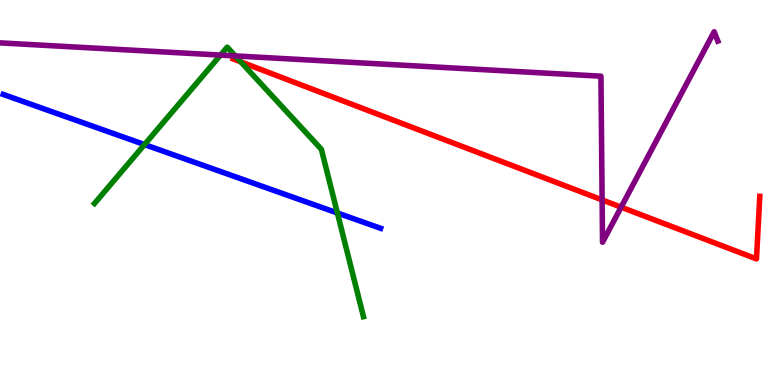[{'lines': ['blue', 'red'], 'intersections': []}, {'lines': ['green', 'red'], 'intersections': [{'x': 3.11, 'y': 8.39}]}, {'lines': ['purple', 'red'], 'intersections': [{'x': 7.77, 'y': 4.81}, {'x': 8.01, 'y': 4.62}]}, {'lines': ['blue', 'green'], 'intersections': [{'x': 1.86, 'y': 6.25}, {'x': 4.35, 'y': 4.47}]}, {'lines': ['blue', 'purple'], 'intersections': []}, {'lines': ['green', 'purple'], 'intersections': [{'x': 2.84, 'y': 8.57}, {'x': 3.04, 'y': 8.55}]}]